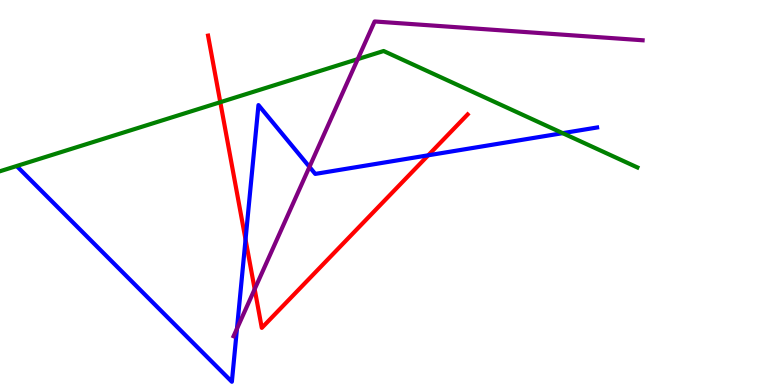[{'lines': ['blue', 'red'], 'intersections': [{'x': 3.17, 'y': 3.78}, {'x': 5.53, 'y': 5.97}]}, {'lines': ['green', 'red'], 'intersections': [{'x': 2.84, 'y': 7.35}]}, {'lines': ['purple', 'red'], 'intersections': [{'x': 3.29, 'y': 2.49}]}, {'lines': ['blue', 'green'], 'intersections': [{'x': 7.26, 'y': 6.54}]}, {'lines': ['blue', 'purple'], 'intersections': [{'x': 3.06, 'y': 1.46}, {'x': 3.99, 'y': 5.67}]}, {'lines': ['green', 'purple'], 'intersections': [{'x': 4.62, 'y': 8.46}]}]